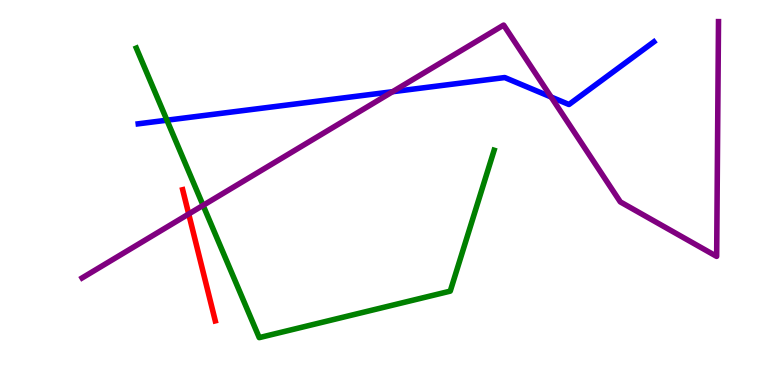[{'lines': ['blue', 'red'], 'intersections': []}, {'lines': ['green', 'red'], 'intersections': []}, {'lines': ['purple', 'red'], 'intersections': [{'x': 2.43, 'y': 4.44}]}, {'lines': ['blue', 'green'], 'intersections': [{'x': 2.15, 'y': 6.88}]}, {'lines': ['blue', 'purple'], 'intersections': [{'x': 5.07, 'y': 7.62}, {'x': 7.11, 'y': 7.48}]}, {'lines': ['green', 'purple'], 'intersections': [{'x': 2.62, 'y': 4.67}]}]